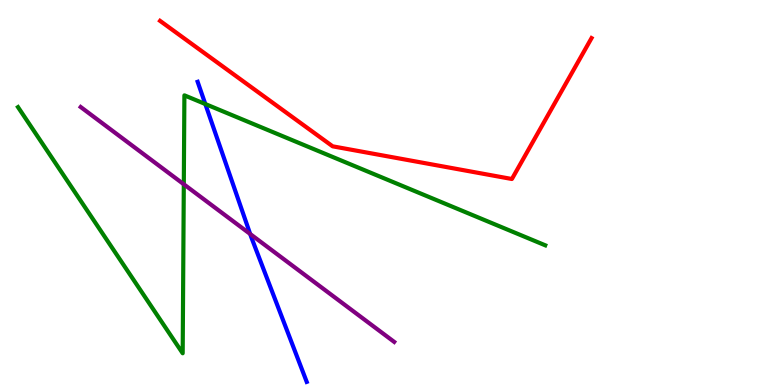[{'lines': ['blue', 'red'], 'intersections': []}, {'lines': ['green', 'red'], 'intersections': []}, {'lines': ['purple', 'red'], 'intersections': []}, {'lines': ['blue', 'green'], 'intersections': [{'x': 2.65, 'y': 7.3}]}, {'lines': ['blue', 'purple'], 'intersections': [{'x': 3.23, 'y': 3.92}]}, {'lines': ['green', 'purple'], 'intersections': [{'x': 2.37, 'y': 5.21}]}]